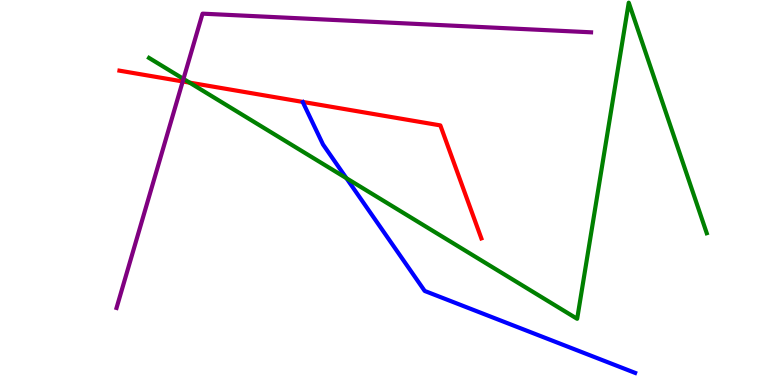[{'lines': ['blue', 'red'], 'intersections': []}, {'lines': ['green', 'red'], 'intersections': [{'x': 2.45, 'y': 7.85}]}, {'lines': ['purple', 'red'], 'intersections': [{'x': 2.36, 'y': 7.88}]}, {'lines': ['blue', 'green'], 'intersections': [{'x': 4.47, 'y': 5.37}]}, {'lines': ['blue', 'purple'], 'intersections': []}, {'lines': ['green', 'purple'], 'intersections': [{'x': 2.37, 'y': 7.95}]}]